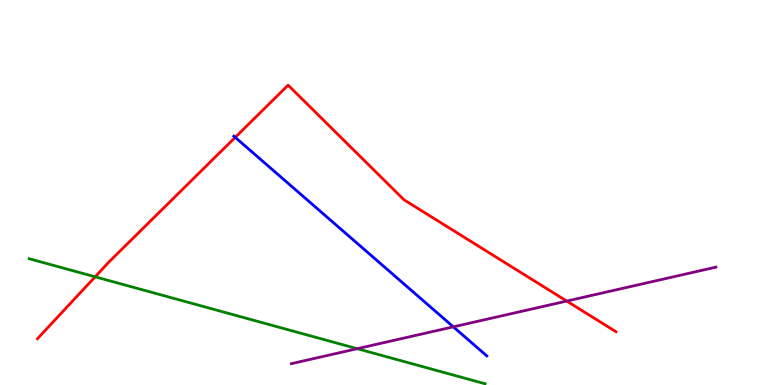[{'lines': ['blue', 'red'], 'intersections': [{'x': 3.04, 'y': 6.43}]}, {'lines': ['green', 'red'], 'intersections': [{'x': 1.23, 'y': 2.81}]}, {'lines': ['purple', 'red'], 'intersections': [{'x': 7.31, 'y': 2.18}]}, {'lines': ['blue', 'green'], 'intersections': []}, {'lines': ['blue', 'purple'], 'intersections': [{'x': 5.85, 'y': 1.51}]}, {'lines': ['green', 'purple'], 'intersections': [{'x': 4.61, 'y': 0.943}]}]